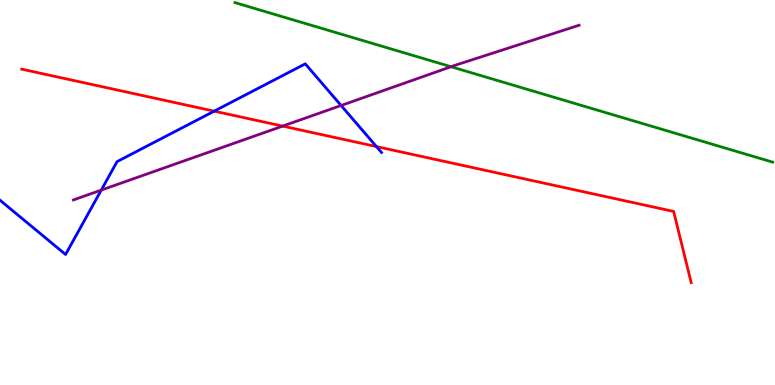[{'lines': ['blue', 'red'], 'intersections': [{'x': 2.76, 'y': 7.11}, {'x': 4.86, 'y': 6.19}]}, {'lines': ['green', 'red'], 'intersections': []}, {'lines': ['purple', 'red'], 'intersections': [{'x': 3.65, 'y': 6.72}]}, {'lines': ['blue', 'green'], 'intersections': []}, {'lines': ['blue', 'purple'], 'intersections': [{'x': 1.31, 'y': 5.06}, {'x': 4.4, 'y': 7.26}]}, {'lines': ['green', 'purple'], 'intersections': [{'x': 5.82, 'y': 8.27}]}]